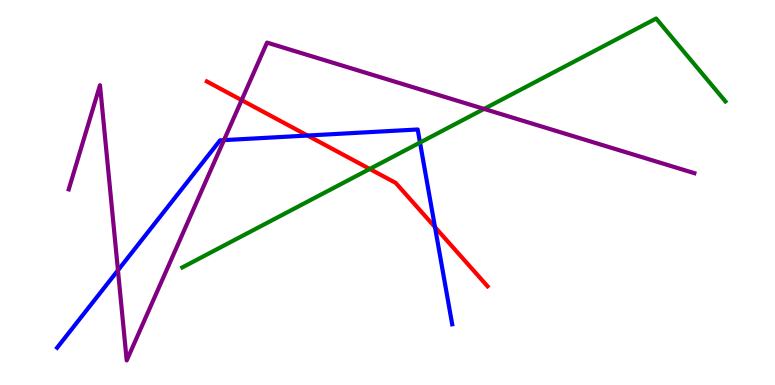[{'lines': ['blue', 'red'], 'intersections': [{'x': 3.97, 'y': 6.48}, {'x': 5.61, 'y': 4.1}]}, {'lines': ['green', 'red'], 'intersections': [{'x': 4.77, 'y': 5.61}]}, {'lines': ['purple', 'red'], 'intersections': [{'x': 3.12, 'y': 7.4}]}, {'lines': ['blue', 'green'], 'intersections': [{'x': 5.42, 'y': 6.3}]}, {'lines': ['blue', 'purple'], 'intersections': [{'x': 1.52, 'y': 2.98}, {'x': 2.89, 'y': 6.36}]}, {'lines': ['green', 'purple'], 'intersections': [{'x': 6.25, 'y': 7.17}]}]